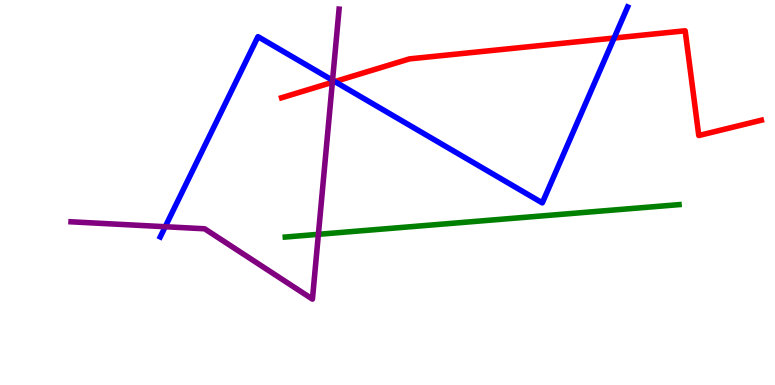[{'lines': ['blue', 'red'], 'intersections': [{'x': 4.32, 'y': 7.88}, {'x': 7.92, 'y': 9.01}]}, {'lines': ['green', 'red'], 'intersections': []}, {'lines': ['purple', 'red'], 'intersections': [{'x': 4.29, 'y': 7.86}]}, {'lines': ['blue', 'green'], 'intersections': []}, {'lines': ['blue', 'purple'], 'intersections': [{'x': 2.13, 'y': 4.11}, {'x': 4.29, 'y': 7.92}]}, {'lines': ['green', 'purple'], 'intersections': [{'x': 4.11, 'y': 3.91}]}]